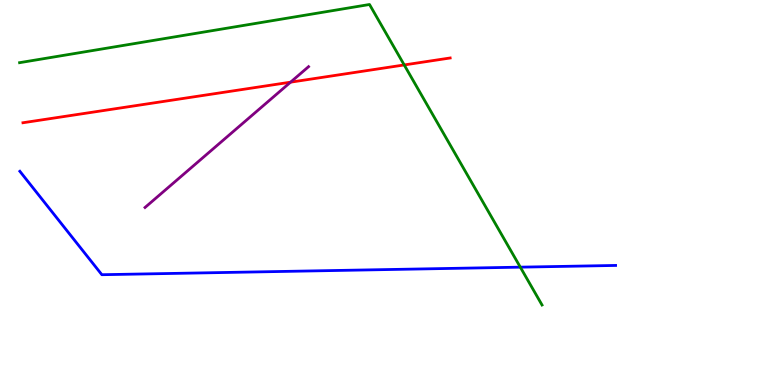[{'lines': ['blue', 'red'], 'intersections': []}, {'lines': ['green', 'red'], 'intersections': [{'x': 5.22, 'y': 8.31}]}, {'lines': ['purple', 'red'], 'intersections': [{'x': 3.75, 'y': 7.87}]}, {'lines': ['blue', 'green'], 'intersections': [{'x': 6.71, 'y': 3.06}]}, {'lines': ['blue', 'purple'], 'intersections': []}, {'lines': ['green', 'purple'], 'intersections': []}]